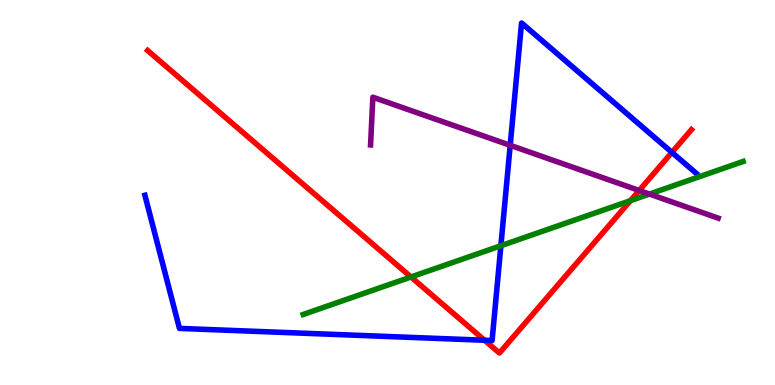[{'lines': ['blue', 'red'], 'intersections': [{'x': 6.25, 'y': 1.16}, {'x': 8.67, 'y': 6.04}]}, {'lines': ['green', 'red'], 'intersections': [{'x': 5.3, 'y': 2.81}, {'x': 8.13, 'y': 4.79}]}, {'lines': ['purple', 'red'], 'intersections': [{'x': 8.25, 'y': 5.05}]}, {'lines': ['blue', 'green'], 'intersections': [{'x': 6.46, 'y': 3.62}]}, {'lines': ['blue', 'purple'], 'intersections': [{'x': 6.58, 'y': 6.23}]}, {'lines': ['green', 'purple'], 'intersections': [{'x': 8.38, 'y': 4.96}]}]